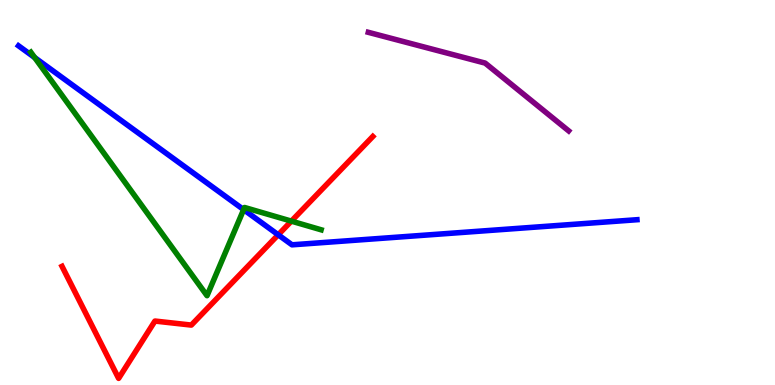[{'lines': ['blue', 'red'], 'intersections': [{'x': 3.59, 'y': 3.9}]}, {'lines': ['green', 'red'], 'intersections': [{'x': 3.76, 'y': 4.26}]}, {'lines': ['purple', 'red'], 'intersections': []}, {'lines': ['blue', 'green'], 'intersections': [{'x': 0.447, 'y': 8.5}, {'x': 3.14, 'y': 4.56}]}, {'lines': ['blue', 'purple'], 'intersections': []}, {'lines': ['green', 'purple'], 'intersections': []}]